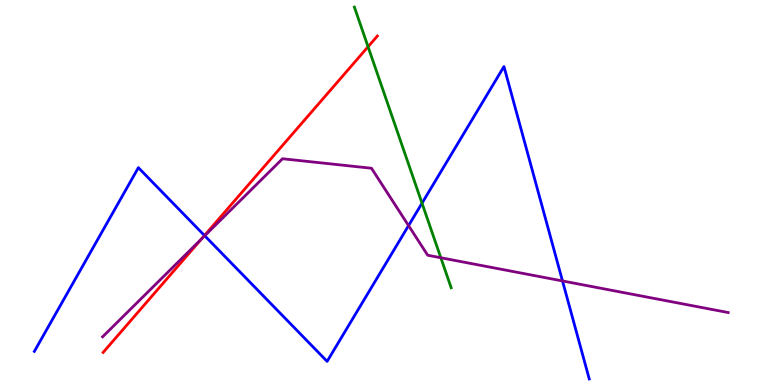[{'lines': ['blue', 'red'], 'intersections': [{'x': 2.64, 'y': 3.88}]}, {'lines': ['green', 'red'], 'intersections': [{'x': 4.75, 'y': 8.79}]}, {'lines': ['purple', 'red'], 'intersections': [{'x': 2.6, 'y': 3.79}]}, {'lines': ['blue', 'green'], 'intersections': [{'x': 5.45, 'y': 4.72}]}, {'lines': ['blue', 'purple'], 'intersections': [{'x': 2.64, 'y': 3.88}, {'x': 5.27, 'y': 4.14}, {'x': 7.26, 'y': 2.7}]}, {'lines': ['green', 'purple'], 'intersections': [{'x': 5.69, 'y': 3.31}]}]